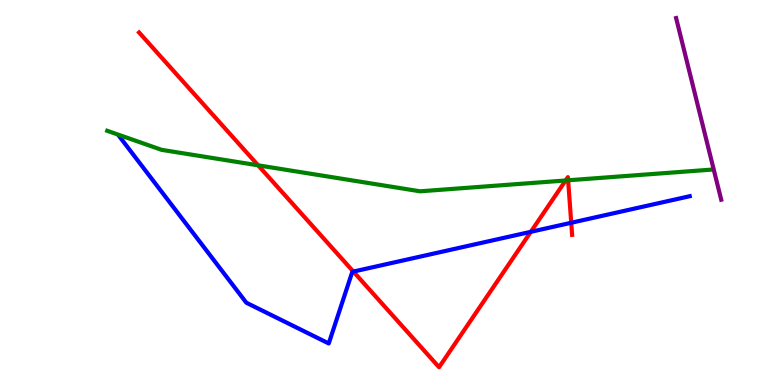[{'lines': ['blue', 'red'], 'intersections': [{'x': 4.56, 'y': 2.95}, {'x': 6.85, 'y': 3.98}, {'x': 7.37, 'y': 4.21}]}, {'lines': ['green', 'red'], 'intersections': [{'x': 3.33, 'y': 5.71}, {'x': 7.3, 'y': 5.31}, {'x': 7.33, 'y': 5.32}]}, {'lines': ['purple', 'red'], 'intersections': []}, {'lines': ['blue', 'green'], 'intersections': []}, {'lines': ['blue', 'purple'], 'intersections': []}, {'lines': ['green', 'purple'], 'intersections': []}]